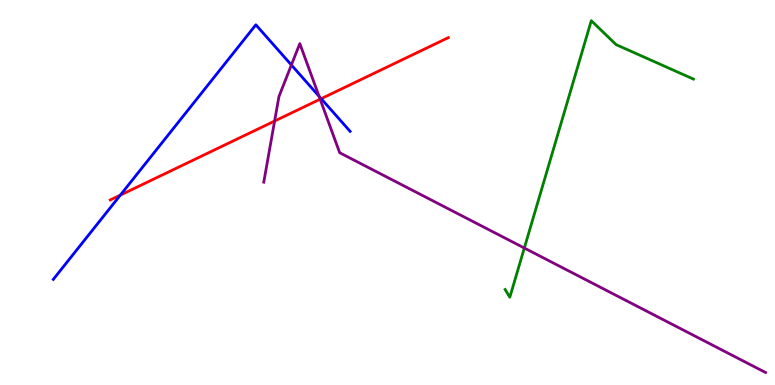[{'lines': ['blue', 'red'], 'intersections': [{'x': 1.55, 'y': 4.93}, {'x': 4.14, 'y': 7.44}]}, {'lines': ['green', 'red'], 'intersections': []}, {'lines': ['purple', 'red'], 'intersections': [{'x': 3.54, 'y': 6.86}, {'x': 4.13, 'y': 7.42}]}, {'lines': ['blue', 'green'], 'intersections': []}, {'lines': ['blue', 'purple'], 'intersections': [{'x': 3.76, 'y': 8.31}, {'x': 4.12, 'y': 7.5}]}, {'lines': ['green', 'purple'], 'intersections': [{'x': 6.77, 'y': 3.56}]}]